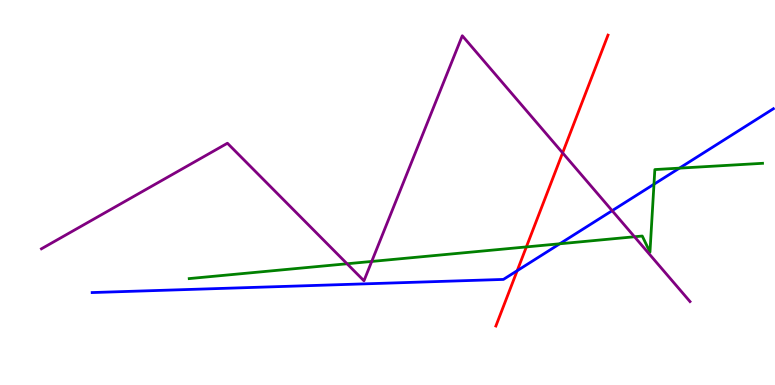[{'lines': ['blue', 'red'], 'intersections': [{'x': 6.67, 'y': 2.97}]}, {'lines': ['green', 'red'], 'intersections': [{'x': 6.79, 'y': 3.59}]}, {'lines': ['purple', 'red'], 'intersections': [{'x': 7.26, 'y': 6.03}]}, {'lines': ['blue', 'green'], 'intersections': [{'x': 7.22, 'y': 3.67}, {'x': 8.44, 'y': 5.21}, {'x': 8.77, 'y': 5.63}]}, {'lines': ['blue', 'purple'], 'intersections': [{'x': 7.9, 'y': 4.53}]}, {'lines': ['green', 'purple'], 'intersections': [{'x': 4.48, 'y': 3.15}, {'x': 4.8, 'y': 3.21}, {'x': 8.19, 'y': 3.85}]}]